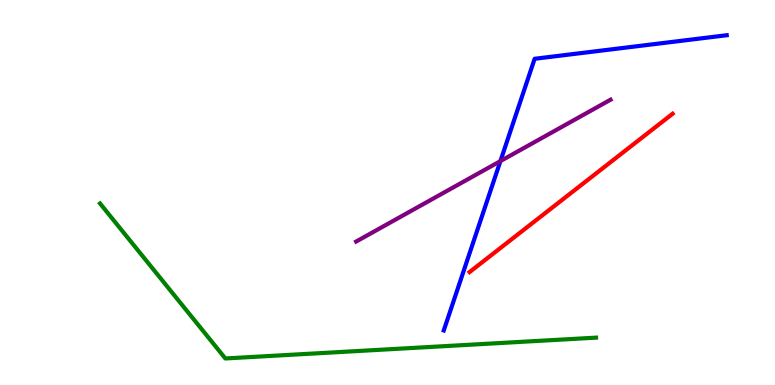[{'lines': ['blue', 'red'], 'intersections': []}, {'lines': ['green', 'red'], 'intersections': []}, {'lines': ['purple', 'red'], 'intersections': []}, {'lines': ['blue', 'green'], 'intersections': []}, {'lines': ['blue', 'purple'], 'intersections': [{'x': 6.46, 'y': 5.82}]}, {'lines': ['green', 'purple'], 'intersections': []}]